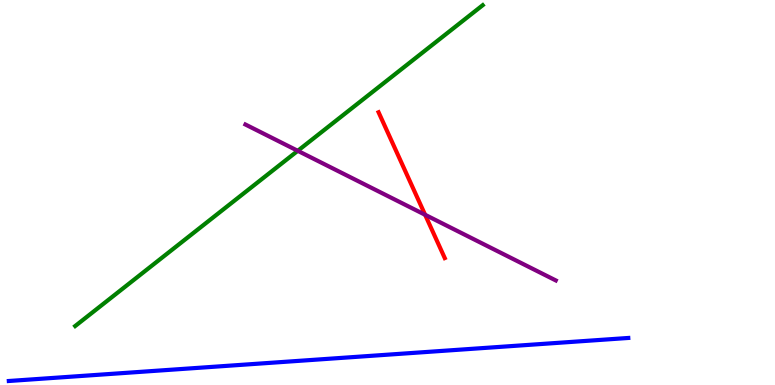[{'lines': ['blue', 'red'], 'intersections': []}, {'lines': ['green', 'red'], 'intersections': []}, {'lines': ['purple', 'red'], 'intersections': [{'x': 5.49, 'y': 4.42}]}, {'lines': ['blue', 'green'], 'intersections': []}, {'lines': ['blue', 'purple'], 'intersections': []}, {'lines': ['green', 'purple'], 'intersections': [{'x': 3.84, 'y': 6.08}]}]